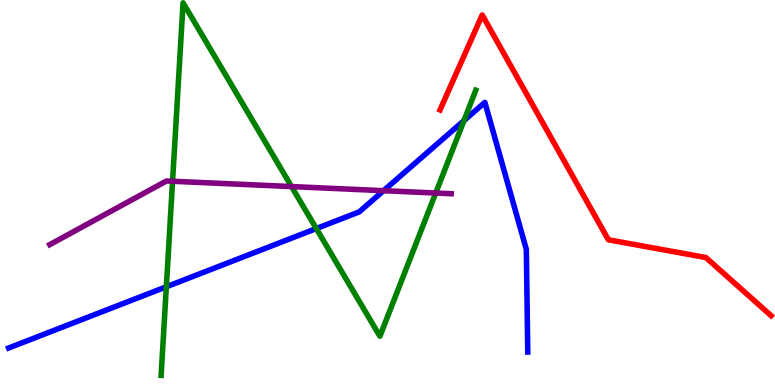[{'lines': ['blue', 'red'], 'intersections': []}, {'lines': ['green', 'red'], 'intersections': []}, {'lines': ['purple', 'red'], 'intersections': []}, {'lines': ['blue', 'green'], 'intersections': [{'x': 2.15, 'y': 2.55}, {'x': 4.08, 'y': 4.06}, {'x': 5.99, 'y': 6.87}]}, {'lines': ['blue', 'purple'], 'intersections': [{'x': 4.95, 'y': 5.05}]}, {'lines': ['green', 'purple'], 'intersections': [{'x': 2.23, 'y': 5.29}, {'x': 3.76, 'y': 5.15}, {'x': 5.62, 'y': 4.99}]}]